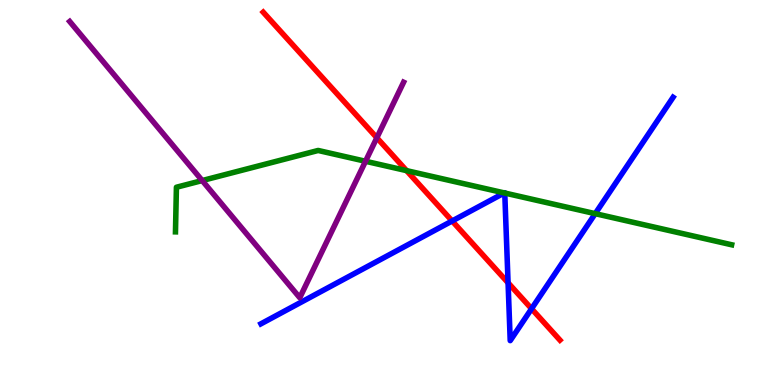[{'lines': ['blue', 'red'], 'intersections': [{'x': 5.83, 'y': 4.26}, {'x': 6.56, 'y': 2.65}, {'x': 6.86, 'y': 1.98}]}, {'lines': ['green', 'red'], 'intersections': [{'x': 5.25, 'y': 5.57}]}, {'lines': ['purple', 'red'], 'intersections': [{'x': 4.86, 'y': 6.42}]}, {'lines': ['blue', 'green'], 'intersections': [{'x': 6.51, 'y': 4.99}, {'x': 6.51, 'y': 4.99}, {'x': 7.68, 'y': 4.45}]}, {'lines': ['blue', 'purple'], 'intersections': []}, {'lines': ['green', 'purple'], 'intersections': [{'x': 2.61, 'y': 5.31}, {'x': 4.72, 'y': 5.81}]}]